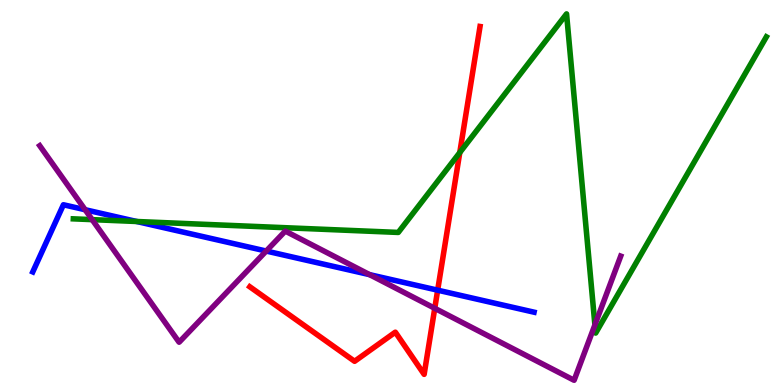[{'lines': ['blue', 'red'], 'intersections': [{'x': 5.65, 'y': 2.46}]}, {'lines': ['green', 'red'], 'intersections': [{'x': 5.93, 'y': 6.04}]}, {'lines': ['purple', 'red'], 'intersections': [{'x': 5.61, 'y': 1.99}]}, {'lines': ['blue', 'green'], 'intersections': [{'x': 1.76, 'y': 4.25}]}, {'lines': ['blue', 'purple'], 'intersections': [{'x': 1.1, 'y': 4.55}, {'x': 3.44, 'y': 3.48}, {'x': 4.77, 'y': 2.87}]}, {'lines': ['green', 'purple'], 'intersections': [{'x': 1.19, 'y': 4.3}, {'x': 7.68, 'y': 1.56}]}]